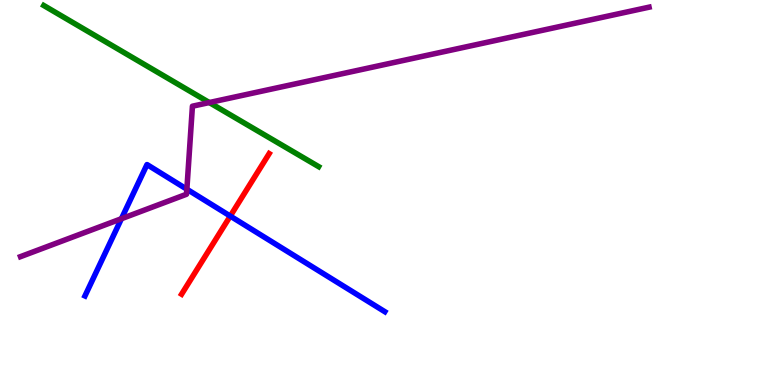[{'lines': ['blue', 'red'], 'intersections': [{'x': 2.97, 'y': 4.39}]}, {'lines': ['green', 'red'], 'intersections': []}, {'lines': ['purple', 'red'], 'intersections': []}, {'lines': ['blue', 'green'], 'intersections': []}, {'lines': ['blue', 'purple'], 'intersections': [{'x': 1.57, 'y': 4.32}, {'x': 2.41, 'y': 5.09}]}, {'lines': ['green', 'purple'], 'intersections': [{'x': 2.7, 'y': 7.34}]}]